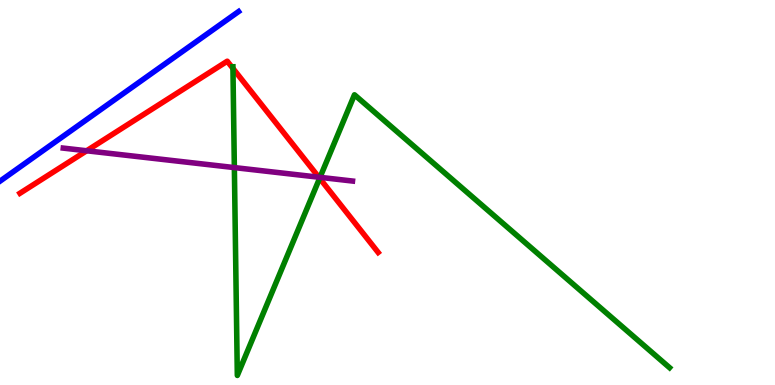[{'lines': ['blue', 'red'], 'intersections': []}, {'lines': ['green', 'red'], 'intersections': [{'x': 3.01, 'y': 8.22}, {'x': 4.12, 'y': 5.37}]}, {'lines': ['purple', 'red'], 'intersections': [{'x': 1.12, 'y': 6.08}, {'x': 4.11, 'y': 5.4}]}, {'lines': ['blue', 'green'], 'intersections': []}, {'lines': ['blue', 'purple'], 'intersections': []}, {'lines': ['green', 'purple'], 'intersections': [{'x': 3.02, 'y': 5.65}, {'x': 4.13, 'y': 5.39}]}]